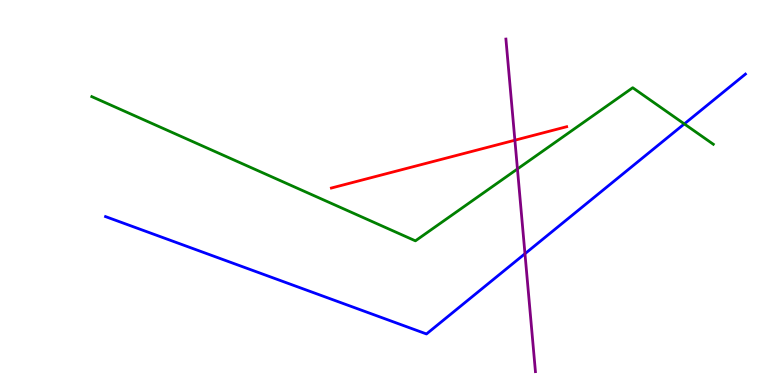[{'lines': ['blue', 'red'], 'intersections': []}, {'lines': ['green', 'red'], 'intersections': []}, {'lines': ['purple', 'red'], 'intersections': [{'x': 6.64, 'y': 6.36}]}, {'lines': ['blue', 'green'], 'intersections': [{'x': 8.83, 'y': 6.78}]}, {'lines': ['blue', 'purple'], 'intersections': [{'x': 6.77, 'y': 3.41}]}, {'lines': ['green', 'purple'], 'intersections': [{'x': 6.68, 'y': 5.61}]}]